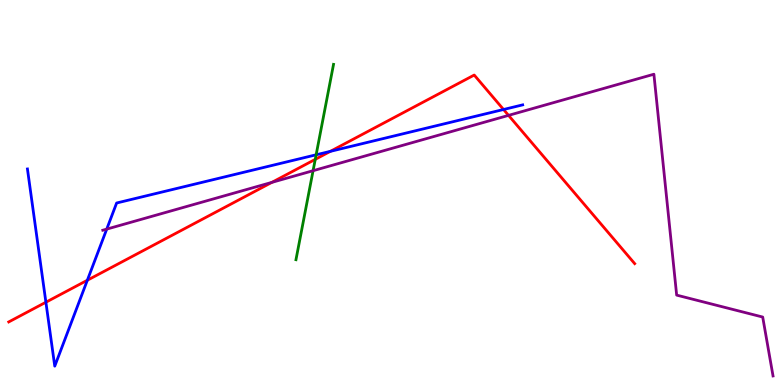[{'lines': ['blue', 'red'], 'intersections': [{'x': 0.592, 'y': 2.15}, {'x': 1.13, 'y': 2.72}, {'x': 4.26, 'y': 6.07}, {'x': 6.5, 'y': 7.16}]}, {'lines': ['green', 'red'], 'intersections': [{'x': 4.07, 'y': 5.86}]}, {'lines': ['purple', 'red'], 'intersections': [{'x': 3.51, 'y': 5.26}, {'x': 6.56, 'y': 7.0}]}, {'lines': ['blue', 'green'], 'intersections': [{'x': 4.08, 'y': 5.98}]}, {'lines': ['blue', 'purple'], 'intersections': [{'x': 1.38, 'y': 4.05}]}, {'lines': ['green', 'purple'], 'intersections': [{'x': 4.04, 'y': 5.57}]}]